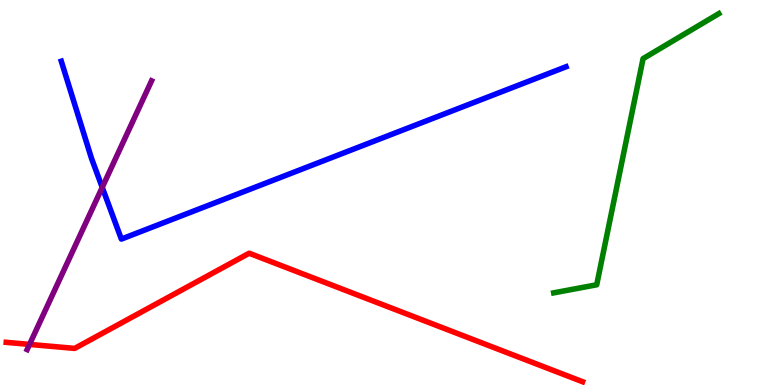[{'lines': ['blue', 'red'], 'intersections': []}, {'lines': ['green', 'red'], 'intersections': []}, {'lines': ['purple', 'red'], 'intersections': [{'x': 0.381, 'y': 1.05}]}, {'lines': ['blue', 'green'], 'intersections': []}, {'lines': ['blue', 'purple'], 'intersections': [{'x': 1.32, 'y': 5.13}]}, {'lines': ['green', 'purple'], 'intersections': []}]